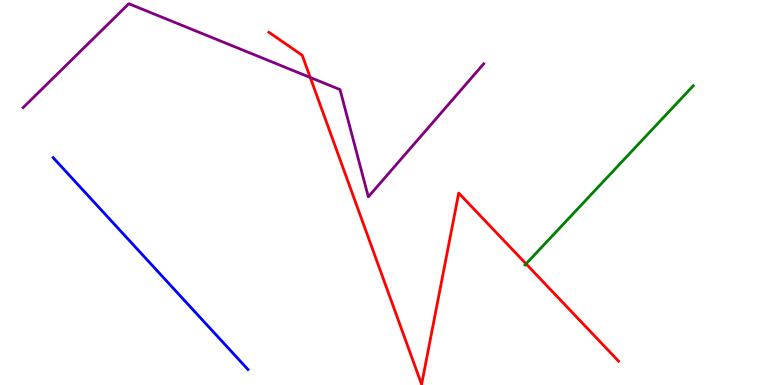[{'lines': ['blue', 'red'], 'intersections': []}, {'lines': ['green', 'red'], 'intersections': [{'x': 6.79, 'y': 3.15}]}, {'lines': ['purple', 'red'], 'intersections': [{'x': 4.0, 'y': 7.99}]}, {'lines': ['blue', 'green'], 'intersections': []}, {'lines': ['blue', 'purple'], 'intersections': []}, {'lines': ['green', 'purple'], 'intersections': []}]